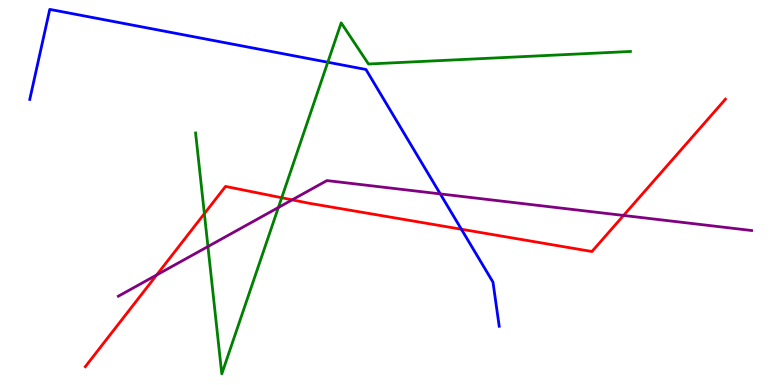[{'lines': ['blue', 'red'], 'intersections': [{'x': 5.95, 'y': 4.05}]}, {'lines': ['green', 'red'], 'intersections': [{'x': 2.64, 'y': 4.45}, {'x': 3.63, 'y': 4.86}]}, {'lines': ['purple', 'red'], 'intersections': [{'x': 2.02, 'y': 2.86}, {'x': 3.77, 'y': 4.81}, {'x': 8.05, 'y': 4.4}]}, {'lines': ['blue', 'green'], 'intersections': [{'x': 4.23, 'y': 8.38}]}, {'lines': ['blue', 'purple'], 'intersections': [{'x': 5.68, 'y': 4.96}]}, {'lines': ['green', 'purple'], 'intersections': [{'x': 2.68, 'y': 3.6}, {'x': 3.59, 'y': 4.61}]}]